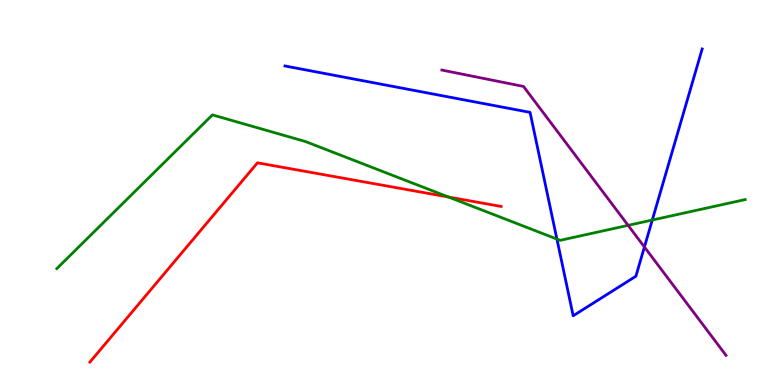[{'lines': ['blue', 'red'], 'intersections': []}, {'lines': ['green', 'red'], 'intersections': [{'x': 5.79, 'y': 4.88}]}, {'lines': ['purple', 'red'], 'intersections': []}, {'lines': ['blue', 'green'], 'intersections': [{'x': 7.19, 'y': 3.79}, {'x': 8.42, 'y': 4.28}]}, {'lines': ['blue', 'purple'], 'intersections': [{'x': 8.32, 'y': 3.58}]}, {'lines': ['green', 'purple'], 'intersections': [{'x': 8.1, 'y': 4.15}]}]